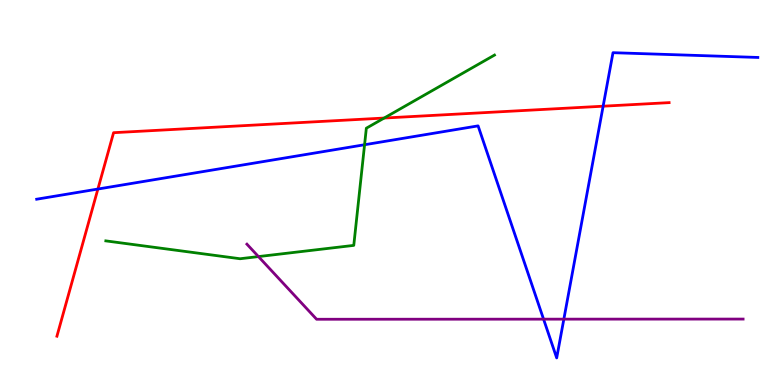[{'lines': ['blue', 'red'], 'intersections': [{'x': 1.26, 'y': 5.09}, {'x': 7.78, 'y': 7.24}]}, {'lines': ['green', 'red'], 'intersections': [{'x': 4.96, 'y': 6.93}]}, {'lines': ['purple', 'red'], 'intersections': []}, {'lines': ['blue', 'green'], 'intersections': [{'x': 4.7, 'y': 6.24}]}, {'lines': ['blue', 'purple'], 'intersections': [{'x': 7.01, 'y': 1.71}, {'x': 7.28, 'y': 1.71}]}, {'lines': ['green', 'purple'], 'intersections': [{'x': 3.33, 'y': 3.34}]}]